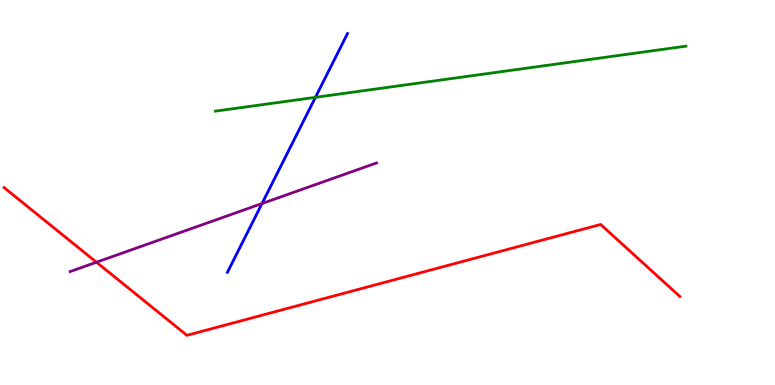[{'lines': ['blue', 'red'], 'intersections': []}, {'lines': ['green', 'red'], 'intersections': []}, {'lines': ['purple', 'red'], 'intersections': [{'x': 1.24, 'y': 3.19}]}, {'lines': ['blue', 'green'], 'intersections': [{'x': 4.07, 'y': 7.47}]}, {'lines': ['blue', 'purple'], 'intersections': [{'x': 3.38, 'y': 4.71}]}, {'lines': ['green', 'purple'], 'intersections': []}]